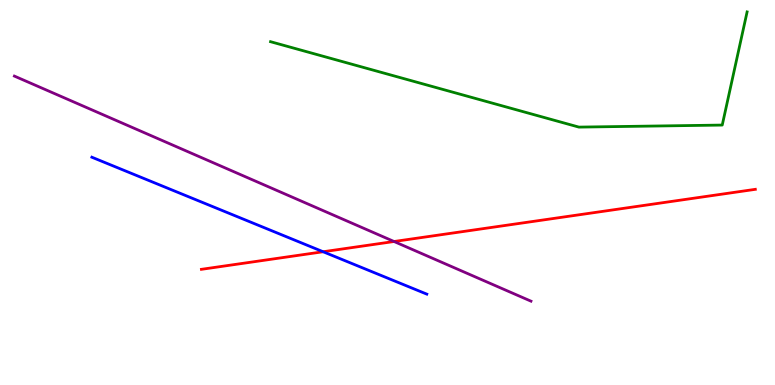[{'lines': ['blue', 'red'], 'intersections': [{'x': 4.17, 'y': 3.46}]}, {'lines': ['green', 'red'], 'intersections': []}, {'lines': ['purple', 'red'], 'intersections': [{'x': 5.08, 'y': 3.73}]}, {'lines': ['blue', 'green'], 'intersections': []}, {'lines': ['blue', 'purple'], 'intersections': []}, {'lines': ['green', 'purple'], 'intersections': []}]